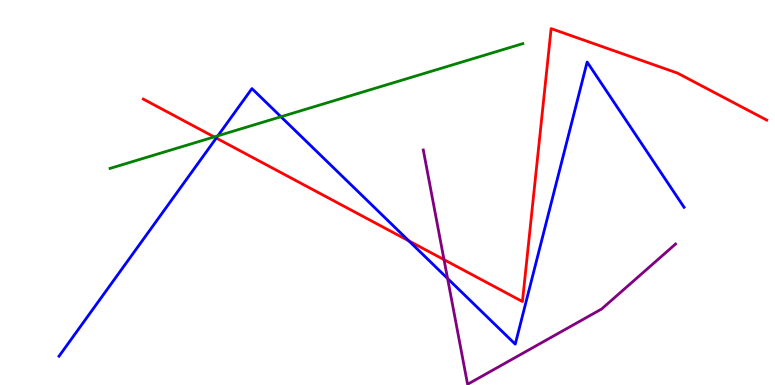[{'lines': ['blue', 'red'], 'intersections': [{'x': 2.79, 'y': 6.41}, {'x': 5.28, 'y': 3.74}]}, {'lines': ['green', 'red'], 'intersections': [{'x': 2.76, 'y': 6.44}]}, {'lines': ['purple', 'red'], 'intersections': [{'x': 5.73, 'y': 3.26}]}, {'lines': ['blue', 'green'], 'intersections': [{'x': 2.81, 'y': 6.47}, {'x': 3.63, 'y': 6.97}]}, {'lines': ['blue', 'purple'], 'intersections': [{'x': 5.78, 'y': 2.77}]}, {'lines': ['green', 'purple'], 'intersections': []}]